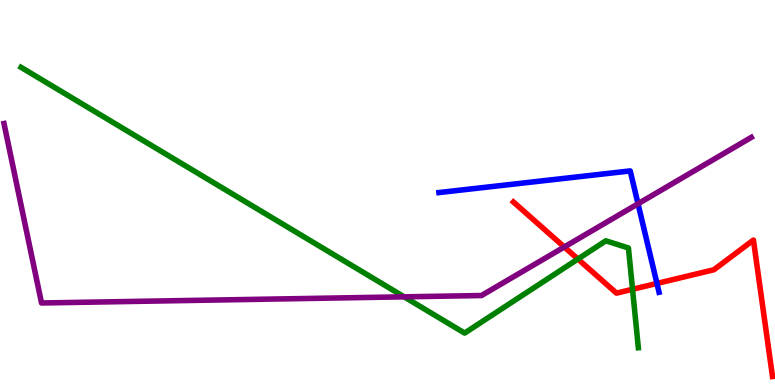[{'lines': ['blue', 'red'], 'intersections': [{'x': 8.48, 'y': 2.64}]}, {'lines': ['green', 'red'], 'intersections': [{'x': 7.46, 'y': 3.27}, {'x': 8.16, 'y': 2.49}]}, {'lines': ['purple', 'red'], 'intersections': [{'x': 7.28, 'y': 3.58}]}, {'lines': ['blue', 'green'], 'intersections': []}, {'lines': ['blue', 'purple'], 'intersections': [{'x': 8.23, 'y': 4.71}]}, {'lines': ['green', 'purple'], 'intersections': [{'x': 5.21, 'y': 2.29}]}]